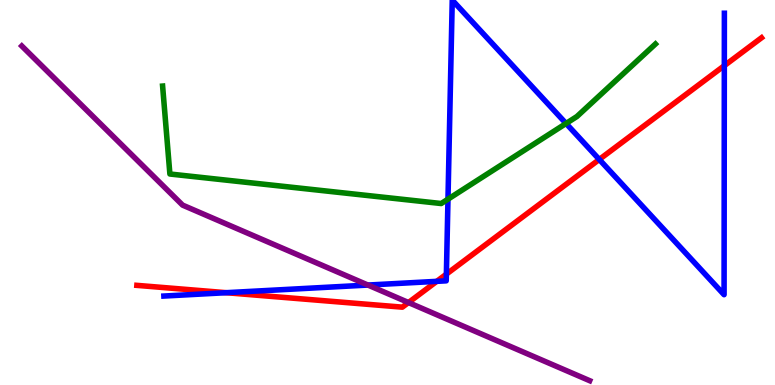[{'lines': ['blue', 'red'], 'intersections': [{'x': 2.92, 'y': 2.4}, {'x': 5.64, 'y': 2.69}, {'x': 5.76, 'y': 2.88}, {'x': 7.73, 'y': 5.86}, {'x': 9.35, 'y': 8.29}]}, {'lines': ['green', 'red'], 'intersections': []}, {'lines': ['purple', 'red'], 'intersections': [{'x': 5.27, 'y': 2.14}]}, {'lines': ['blue', 'green'], 'intersections': [{'x': 5.78, 'y': 4.83}, {'x': 7.3, 'y': 6.79}]}, {'lines': ['blue', 'purple'], 'intersections': [{'x': 4.75, 'y': 2.6}]}, {'lines': ['green', 'purple'], 'intersections': []}]